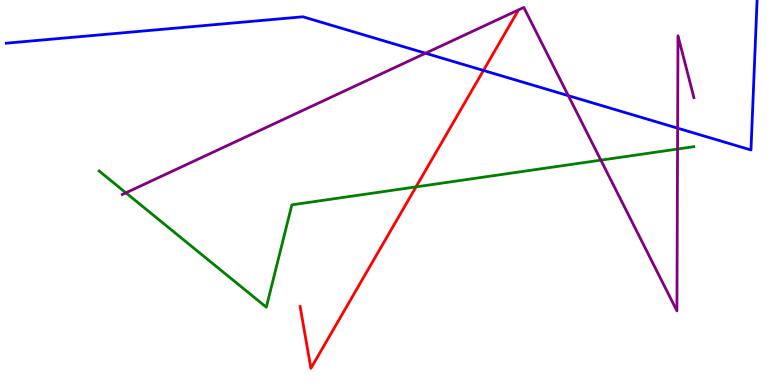[{'lines': ['blue', 'red'], 'intersections': [{'x': 6.24, 'y': 8.17}]}, {'lines': ['green', 'red'], 'intersections': [{'x': 5.37, 'y': 5.15}]}, {'lines': ['purple', 'red'], 'intersections': []}, {'lines': ['blue', 'green'], 'intersections': []}, {'lines': ['blue', 'purple'], 'intersections': [{'x': 5.49, 'y': 8.62}, {'x': 7.33, 'y': 7.51}, {'x': 8.74, 'y': 6.67}]}, {'lines': ['green', 'purple'], 'intersections': [{'x': 1.62, 'y': 4.99}, {'x': 7.75, 'y': 5.84}, {'x': 8.74, 'y': 6.13}]}]